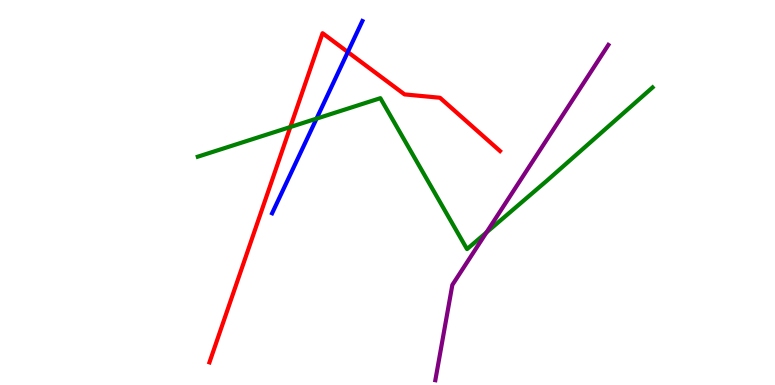[{'lines': ['blue', 'red'], 'intersections': [{'x': 4.49, 'y': 8.65}]}, {'lines': ['green', 'red'], 'intersections': [{'x': 3.75, 'y': 6.7}]}, {'lines': ['purple', 'red'], 'intersections': []}, {'lines': ['blue', 'green'], 'intersections': [{'x': 4.08, 'y': 6.92}]}, {'lines': ['blue', 'purple'], 'intersections': []}, {'lines': ['green', 'purple'], 'intersections': [{'x': 6.28, 'y': 3.96}]}]